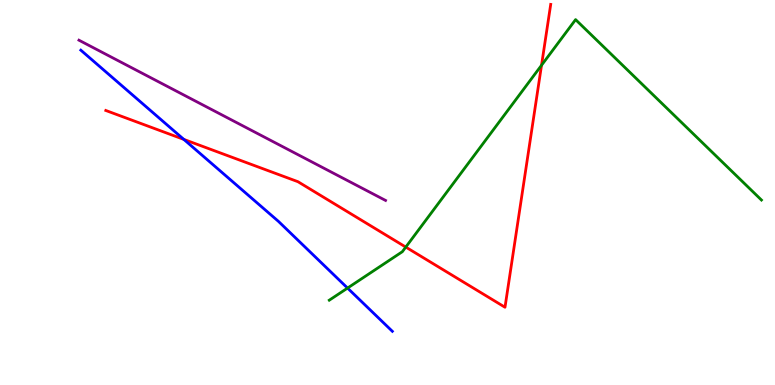[{'lines': ['blue', 'red'], 'intersections': [{'x': 2.37, 'y': 6.38}]}, {'lines': ['green', 'red'], 'intersections': [{'x': 5.24, 'y': 3.58}, {'x': 6.99, 'y': 8.3}]}, {'lines': ['purple', 'red'], 'intersections': []}, {'lines': ['blue', 'green'], 'intersections': [{'x': 4.48, 'y': 2.52}]}, {'lines': ['blue', 'purple'], 'intersections': []}, {'lines': ['green', 'purple'], 'intersections': []}]